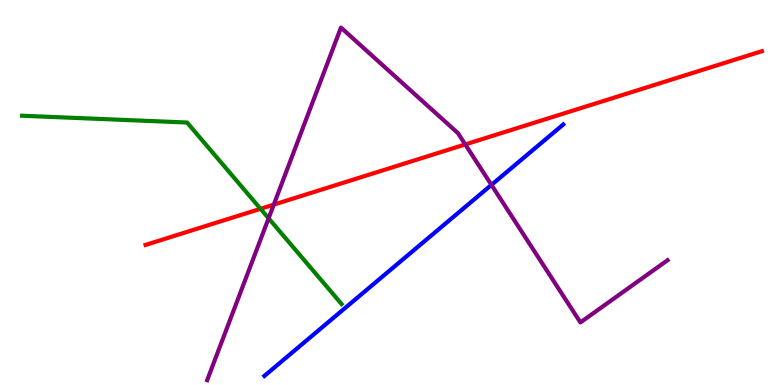[{'lines': ['blue', 'red'], 'intersections': []}, {'lines': ['green', 'red'], 'intersections': [{'x': 3.36, 'y': 4.58}]}, {'lines': ['purple', 'red'], 'intersections': [{'x': 3.53, 'y': 4.69}, {'x': 6.0, 'y': 6.25}]}, {'lines': ['blue', 'green'], 'intersections': []}, {'lines': ['blue', 'purple'], 'intersections': [{'x': 6.34, 'y': 5.2}]}, {'lines': ['green', 'purple'], 'intersections': [{'x': 3.47, 'y': 4.33}]}]